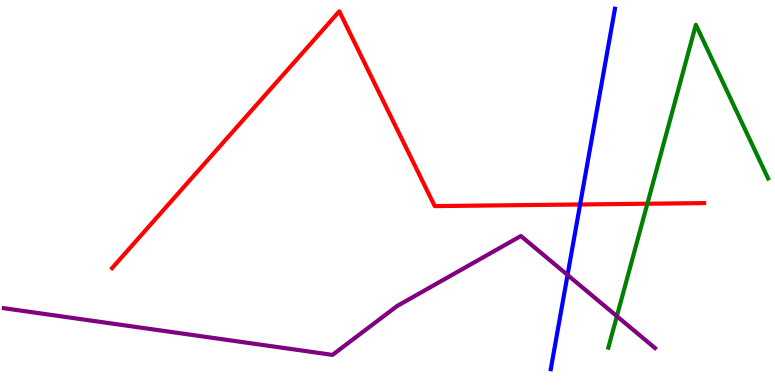[{'lines': ['blue', 'red'], 'intersections': [{'x': 7.49, 'y': 4.69}]}, {'lines': ['green', 'red'], 'intersections': [{'x': 8.35, 'y': 4.71}]}, {'lines': ['purple', 'red'], 'intersections': []}, {'lines': ['blue', 'green'], 'intersections': []}, {'lines': ['blue', 'purple'], 'intersections': [{'x': 7.32, 'y': 2.86}]}, {'lines': ['green', 'purple'], 'intersections': [{'x': 7.96, 'y': 1.79}]}]